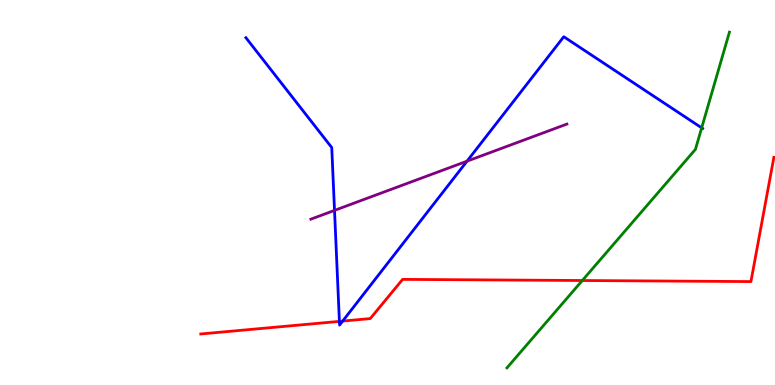[{'lines': ['blue', 'red'], 'intersections': [{'x': 4.38, 'y': 1.65}, {'x': 4.42, 'y': 1.66}]}, {'lines': ['green', 'red'], 'intersections': [{'x': 7.51, 'y': 2.71}]}, {'lines': ['purple', 'red'], 'intersections': []}, {'lines': ['blue', 'green'], 'intersections': [{'x': 9.05, 'y': 6.68}]}, {'lines': ['blue', 'purple'], 'intersections': [{'x': 4.32, 'y': 4.54}, {'x': 6.03, 'y': 5.81}]}, {'lines': ['green', 'purple'], 'intersections': []}]